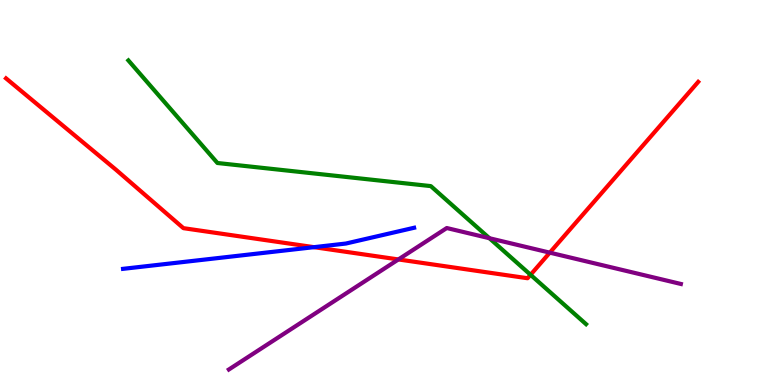[{'lines': ['blue', 'red'], 'intersections': [{'x': 4.05, 'y': 3.58}]}, {'lines': ['green', 'red'], 'intersections': [{'x': 6.85, 'y': 2.86}]}, {'lines': ['purple', 'red'], 'intersections': [{'x': 5.14, 'y': 3.26}, {'x': 7.09, 'y': 3.44}]}, {'lines': ['blue', 'green'], 'intersections': []}, {'lines': ['blue', 'purple'], 'intersections': []}, {'lines': ['green', 'purple'], 'intersections': [{'x': 6.31, 'y': 3.81}]}]